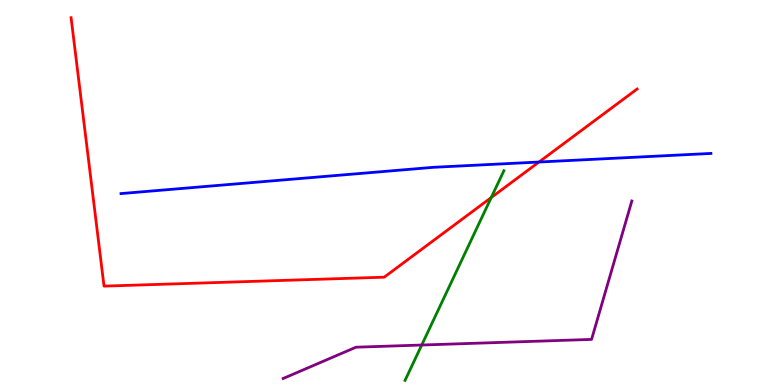[{'lines': ['blue', 'red'], 'intersections': [{'x': 6.95, 'y': 5.79}]}, {'lines': ['green', 'red'], 'intersections': [{'x': 6.34, 'y': 4.87}]}, {'lines': ['purple', 'red'], 'intersections': []}, {'lines': ['blue', 'green'], 'intersections': []}, {'lines': ['blue', 'purple'], 'intersections': []}, {'lines': ['green', 'purple'], 'intersections': [{'x': 5.44, 'y': 1.04}]}]